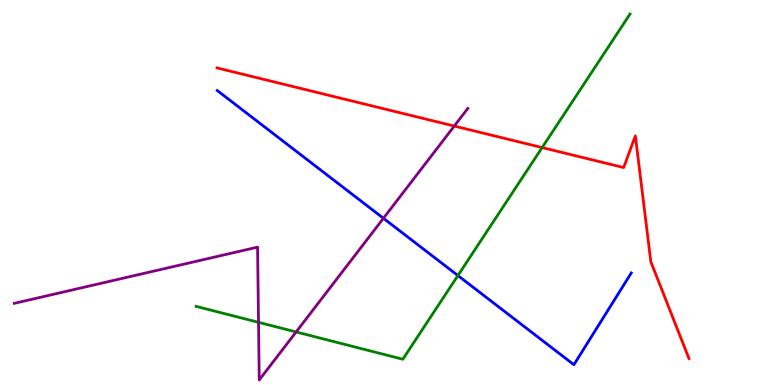[{'lines': ['blue', 'red'], 'intersections': []}, {'lines': ['green', 'red'], 'intersections': [{'x': 7.0, 'y': 6.17}]}, {'lines': ['purple', 'red'], 'intersections': [{'x': 5.86, 'y': 6.73}]}, {'lines': ['blue', 'green'], 'intersections': [{'x': 5.91, 'y': 2.84}]}, {'lines': ['blue', 'purple'], 'intersections': [{'x': 4.95, 'y': 4.33}]}, {'lines': ['green', 'purple'], 'intersections': [{'x': 3.34, 'y': 1.63}, {'x': 3.82, 'y': 1.38}]}]